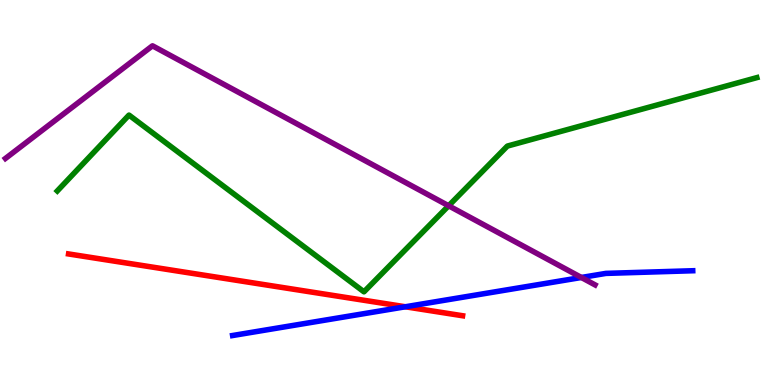[{'lines': ['blue', 'red'], 'intersections': [{'x': 5.23, 'y': 2.03}]}, {'lines': ['green', 'red'], 'intersections': []}, {'lines': ['purple', 'red'], 'intersections': []}, {'lines': ['blue', 'green'], 'intersections': []}, {'lines': ['blue', 'purple'], 'intersections': [{'x': 7.5, 'y': 2.79}]}, {'lines': ['green', 'purple'], 'intersections': [{'x': 5.79, 'y': 4.66}]}]